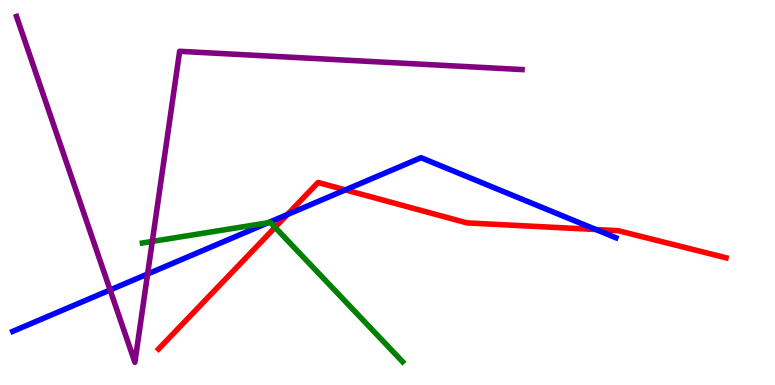[{'lines': ['blue', 'red'], 'intersections': [{'x': 3.71, 'y': 4.43}, {'x': 4.46, 'y': 5.07}, {'x': 7.69, 'y': 4.04}]}, {'lines': ['green', 'red'], 'intersections': [{'x': 3.55, 'y': 4.09}]}, {'lines': ['purple', 'red'], 'intersections': []}, {'lines': ['blue', 'green'], 'intersections': [{'x': 3.46, 'y': 4.21}]}, {'lines': ['blue', 'purple'], 'intersections': [{'x': 1.42, 'y': 2.47}, {'x': 1.9, 'y': 2.88}]}, {'lines': ['green', 'purple'], 'intersections': [{'x': 1.97, 'y': 3.73}]}]